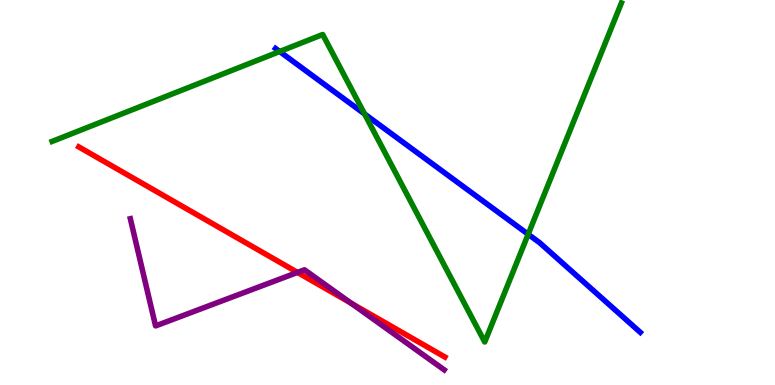[{'lines': ['blue', 'red'], 'intersections': []}, {'lines': ['green', 'red'], 'intersections': []}, {'lines': ['purple', 'red'], 'intersections': [{'x': 3.84, 'y': 2.92}, {'x': 4.53, 'y': 2.12}]}, {'lines': ['blue', 'green'], 'intersections': [{'x': 3.61, 'y': 8.66}, {'x': 4.7, 'y': 7.04}, {'x': 6.82, 'y': 3.91}]}, {'lines': ['blue', 'purple'], 'intersections': []}, {'lines': ['green', 'purple'], 'intersections': []}]